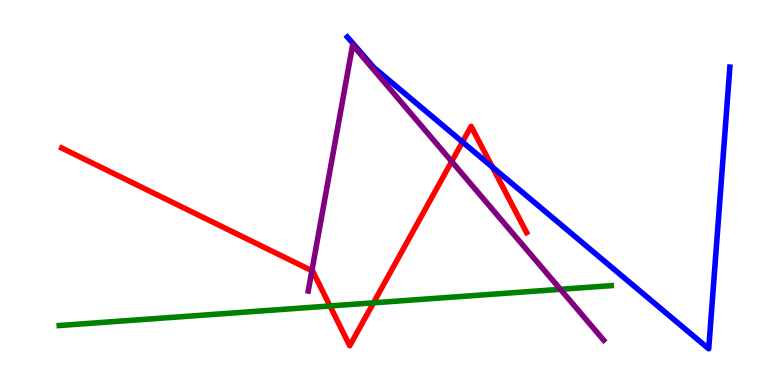[{'lines': ['blue', 'red'], 'intersections': [{'x': 5.97, 'y': 6.31}, {'x': 6.35, 'y': 5.66}]}, {'lines': ['green', 'red'], 'intersections': [{'x': 4.26, 'y': 2.05}, {'x': 4.82, 'y': 2.13}]}, {'lines': ['purple', 'red'], 'intersections': [{'x': 4.02, 'y': 2.97}, {'x': 5.83, 'y': 5.81}]}, {'lines': ['blue', 'green'], 'intersections': []}, {'lines': ['blue', 'purple'], 'intersections': []}, {'lines': ['green', 'purple'], 'intersections': [{'x': 7.23, 'y': 2.49}]}]